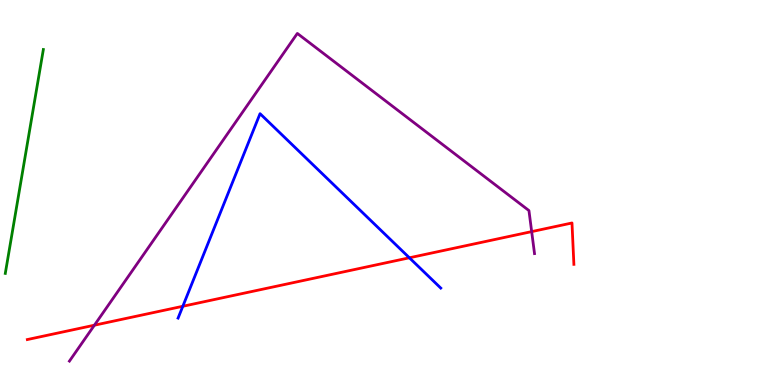[{'lines': ['blue', 'red'], 'intersections': [{'x': 2.36, 'y': 2.04}, {'x': 5.28, 'y': 3.3}]}, {'lines': ['green', 'red'], 'intersections': []}, {'lines': ['purple', 'red'], 'intersections': [{'x': 1.22, 'y': 1.55}, {'x': 6.86, 'y': 3.98}]}, {'lines': ['blue', 'green'], 'intersections': []}, {'lines': ['blue', 'purple'], 'intersections': []}, {'lines': ['green', 'purple'], 'intersections': []}]